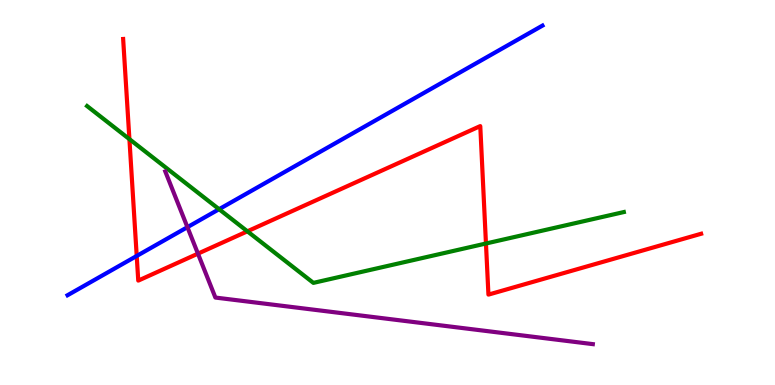[{'lines': ['blue', 'red'], 'intersections': [{'x': 1.76, 'y': 3.35}]}, {'lines': ['green', 'red'], 'intersections': [{'x': 1.67, 'y': 6.39}, {'x': 3.19, 'y': 3.99}, {'x': 6.27, 'y': 3.68}]}, {'lines': ['purple', 'red'], 'intersections': [{'x': 2.55, 'y': 3.41}]}, {'lines': ['blue', 'green'], 'intersections': [{'x': 2.83, 'y': 4.57}]}, {'lines': ['blue', 'purple'], 'intersections': [{'x': 2.42, 'y': 4.1}]}, {'lines': ['green', 'purple'], 'intersections': []}]